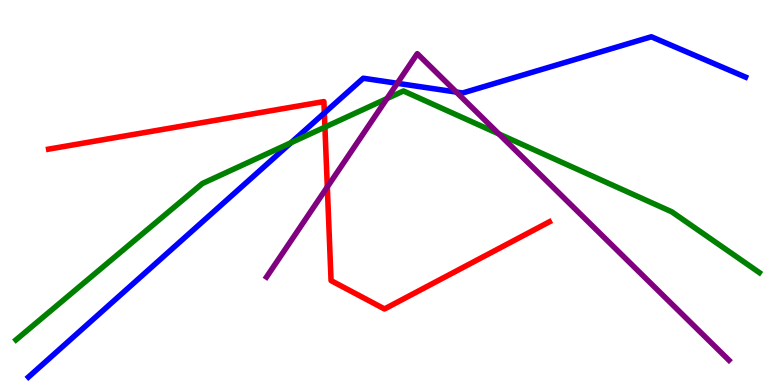[{'lines': ['blue', 'red'], 'intersections': [{'x': 4.19, 'y': 7.07}]}, {'lines': ['green', 'red'], 'intersections': [{'x': 4.19, 'y': 6.7}]}, {'lines': ['purple', 'red'], 'intersections': [{'x': 4.22, 'y': 5.14}]}, {'lines': ['blue', 'green'], 'intersections': [{'x': 3.76, 'y': 6.29}]}, {'lines': ['blue', 'purple'], 'intersections': [{'x': 5.13, 'y': 7.84}, {'x': 5.89, 'y': 7.61}]}, {'lines': ['green', 'purple'], 'intersections': [{'x': 4.99, 'y': 7.44}, {'x': 6.44, 'y': 6.52}]}]